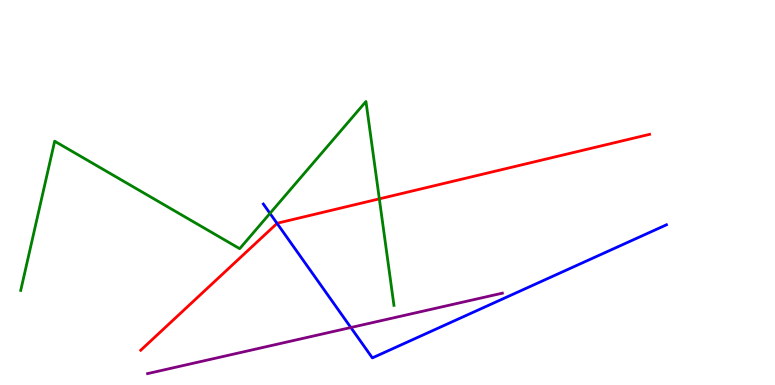[{'lines': ['blue', 'red'], 'intersections': [{'x': 3.57, 'y': 4.2}]}, {'lines': ['green', 'red'], 'intersections': [{'x': 4.89, 'y': 4.83}]}, {'lines': ['purple', 'red'], 'intersections': []}, {'lines': ['blue', 'green'], 'intersections': [{'x': 3.48, 'y': 4.46}]}, {'lines': ['blue', 'purple'], 'intersections': [{'x': 4.53, 'y': 1.49}]}, {'lines': ['green', 'purple'], 'intersections': []}]